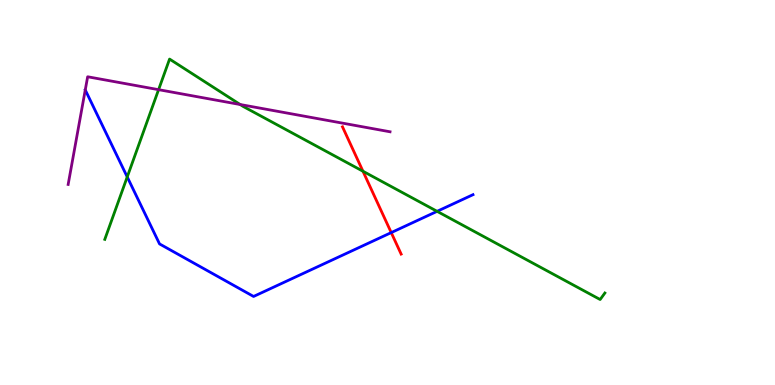[{'lines': ['blue', 'red'], 'intersections': [{'x': 5.05, 'y': 3.96}]}, {'lines': ['green', 'red'], 'intersections': [{'x': 4.68, 'y': 5.55}]}, {'lines': ['purple', 'red'], 'intersections': []}, {'lines': ['blue', 'green'], 'intersections': [{'x': 1.64, 'y': 5.4}, {'x': 5.64, 'y': 4.51}]}, {'lines': ['blue', 'purple'], 'intersections': []}, {'lines': ['green', 'purple'], 'intersections': [{'x': 2.05, 'y': 7.67}, {'x': 3.1, 'y': 7.29}]}]